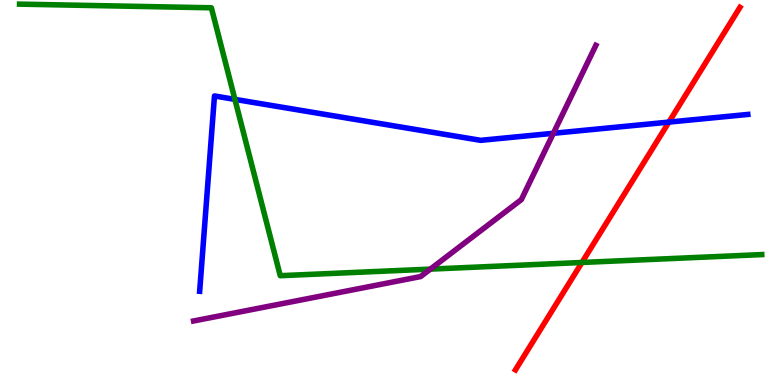[{'lines': ['blue', 'red'], 'intersections': [{'x': 8.63, 'y': 6.83}]}, {'lines': ['green', 'red'], 'intersections': [{'x': 7.51, 'y': 3.18}]}, {'lines': ['purple', 'red'], 'intersections': []}, {'lines': ['blue', 'green'], 'intersections': [{'x': 3.03, 'y': 7.42}]}, {'lines': ['blue', 'purple'], 'intersections': [{'x': 7.14, 'y': 6.54}]}, {'lines': ['green', 'purple'], 'intersections': [{'x': 5.55, 'y': 3.01}]}]